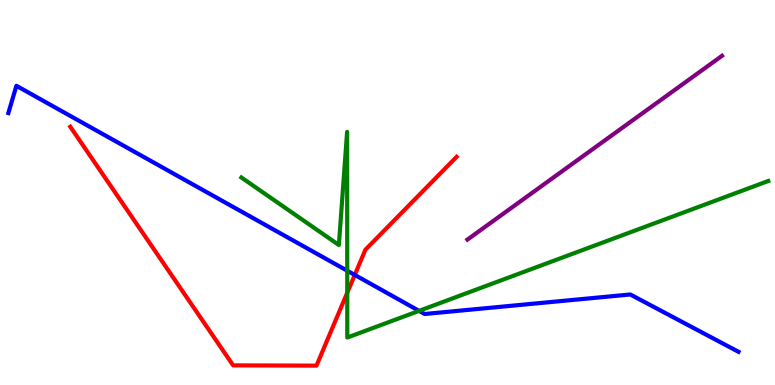[{'lines': ['blue', 'red'], 'intersections': [{'x': 4.58, 'y': 2.86}]}, {'lines': ['green', 'red'], 'intersections': [{'x': 4.48, 'y': 2.4}]}, {'lines': ['purple', 'red'], 'intersections': []}, {'lines': ['blue', 'green'], 'intersections': [{'x': 4.48, 'y': 2.97}, {'x': 5.41, 'y': 1.93}]}, {'lines': ['blue', 'purple'], 'intersections': []}, {'lines': ['green', 'purple'], 'intersections': []}]